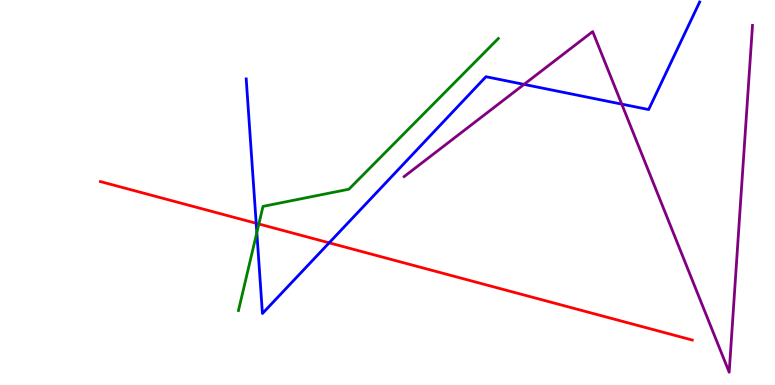[{'lines': ['blue', 'red'], 'intersections': [{'x': 3.31, 'y': 4.2}, {'x': 4.25, 'y': 3.69}]}, {'lines': ['green', 'red'], 'intersections': [{'x': 3.34, 'y': 4.18}]}, {'lines': ['purple', 'red'], 'intersections': []}, {'lines': ['blue', 'green'], 'intersections': [{'x': 3.31, 'y': 3.96}]}, {'lines': ['blue', 'purple'], 'intersections': [{'x': 6.76, 'y': 7.81}, {'x': 8.02, 'y': 7.3}]}, {'lines': ['green', 'purple'], 'intersections': []}]